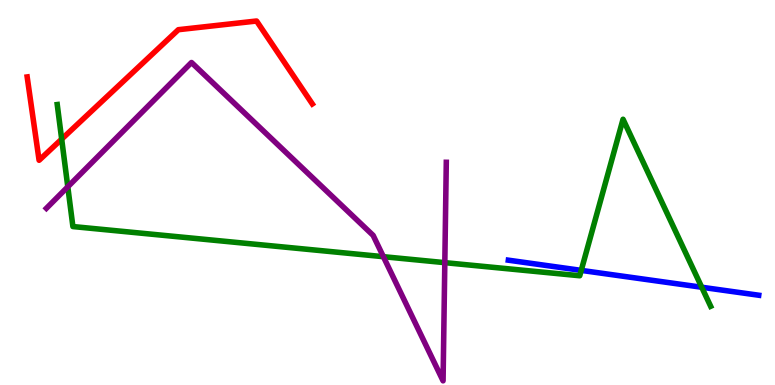[{'lines': ['blue', 'red'], 'intersections': []}, {'lines': ['green', 'red'], 'intersections': [{'x': 0.796, 'y': 6.39}]}, {'lines': ['purple', 'red'], 'intersections': []}, {'lines': ['blue', 'green'], 'intersections': [{'x': 7.5, 'y': 2.98}, {'x': 9.05, 'y': 2.54}]}, {'lines': ['blue', 'purple'], 'intersections': []}, {'lines': ['green', 'purple'], 'intersections': [{'x': 0.875, 'y': 5.15}, {'x': 4.95, 'y': 3.33}, {'x': 5.74, 'y': 3.18}]}]